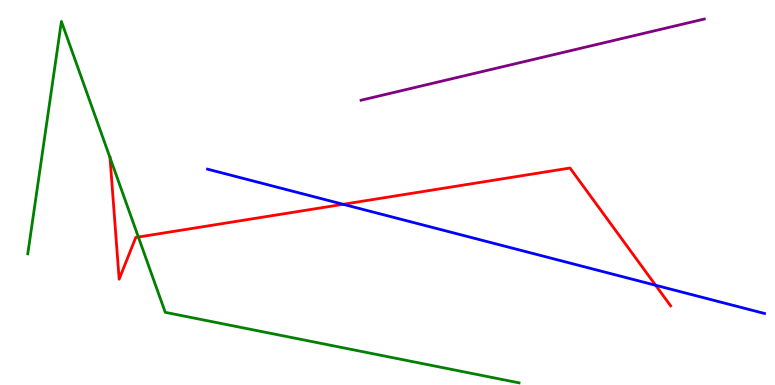[{'lines': ['blue', 'red'], 'intersections': [{'x': 4.43, 'y': 4.69}, {'x': 8.46, 'y': 2.59}]}, {'lines': ['green', 'red'], 'intersections': [{'x': 1.42, 'y': 5.91}, {'x': 1.79, 'y': 3.84}]}, {'lines': ['purple', 'red'], 'intersections': []}, {'lines': ['blue', 'green'], 'intersections': []}, {'lines': ['blue', 'purple'], 'intersections': []}, {'lines': ['green', 'purple'], 'intersections': []}]